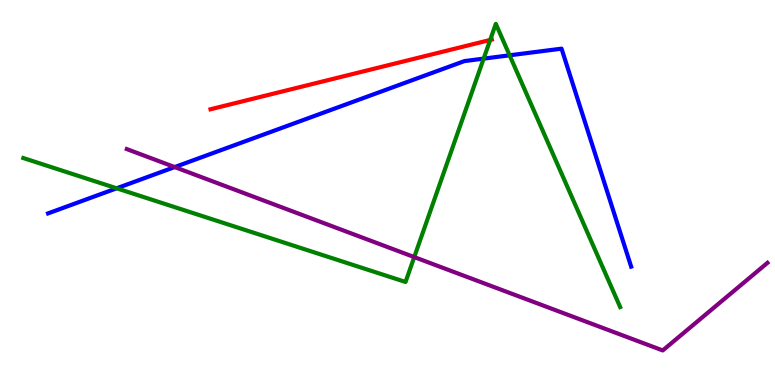[{'lines': ['blue', 'red'], 'intersections': []}, {'lines': ['green', 'red'], 'intersections': [{'x': 6.32, 'y': 8.96}]}, {'lines': ['purple', 'red'], 'intersections': []}, {'lines': ['blue', 'green'], 'intersections': [{'x': 1.51, 'y': 5.11}, {'x': 6.24, 'y': 8.48}, {'x': 6.58, 'y': 8.56}]}, {'lines': ['blue', 'purple'], 'intersections': [{'x': 2.25, 'y': 5.66}]}, {'lines': ['green', 'purple'], 'intersections': [{'x': 5.35, 'y': 3.32}]}]